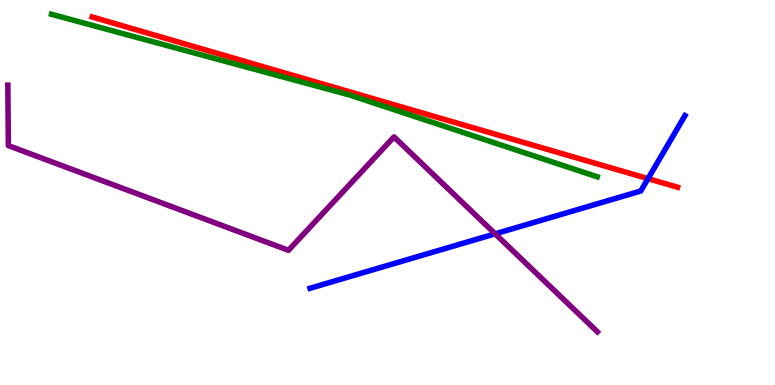[{'lines': ['blue', 'red'], 'intersections': [{'x': 8.36, 'y': 5.36}]}, {'lines': ['green', 'red'], 'intersections': []}, {'lines': ['purple', 'red'], 'intersections': []}, {'lines': ['blue', 'green'], 'intersections': []}, {'lines': ['blue', 'purple'], 'intersections': [{'x': 6.39, 'y': 3.93}]}, {'lines': ['green', 'purple'], 'intersections': []}]